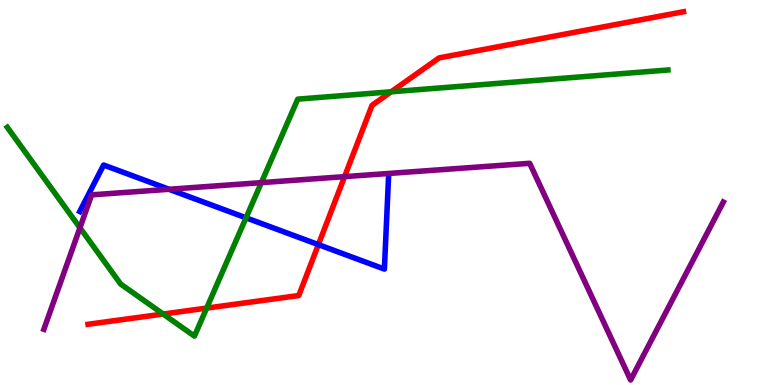[{'lines': ['blue', 'red'], 'intersections': [{'x': 4.11, 'y': 3.65}]}, {'lines': ['green', 'red'], 'intersections': [{'x': 2.11, 'y': 1.84}, {'x': 2.67, 'y': 2.0}, {'x': 5.05, 'y': 7.62}]}, {'lines': ['purple', 'red'], 'intersections': [{'x': 4.45, 'y': 5.41}]}, {'lines': ['blue', 'green'], 'intersections': [{'x': 3.17, 'y': 4.34}]}, {'lines': ['blue', 'purple'], 'intersections': [{'x': 2.18, 'y': 5.08}]}, {'lines': ['green', 'purple'], 'intersections': [{'x': 1.03, 'y': 4.08}, {'x': 3.37, 'y': 5.26}]}]